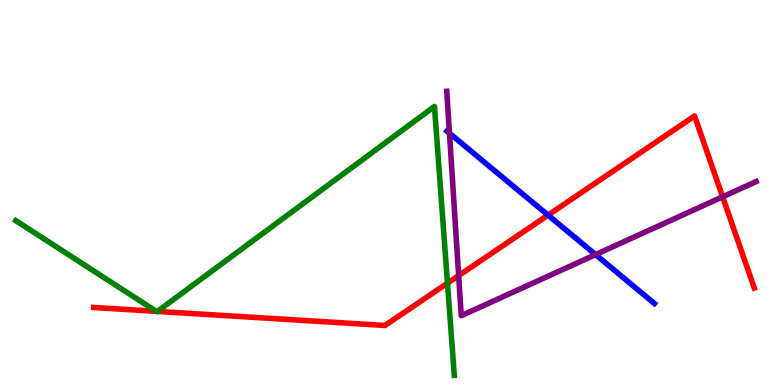[{'lines': ['blue', 'red'], 'intersections': [{'x': 7.07, 'y': 4.41}]}, {'lines': ['green', 'red'], 'intersections': [{'x': 2.02, 'y': 1.91}, {'x': 2.03, 'y': 1.91}, {'x': 5.77, 'y': 2.64}]}, {'lines': ['purple', 'red'], 'intersections': [{'x': 5.92, 'y': 2.84}, {'x': 9.32, 'y': 4.89}]}, {'lines': ['blue', 'green'], 'intersections': []}, {'lines': ['blue', 'purple'], 'intersections': [{'x': 5.8, 'y': 6.54}, {'x': 7.68, 'y': 3.39}]}, {'lines': ['green', 'purple'], 'intersections': []}]